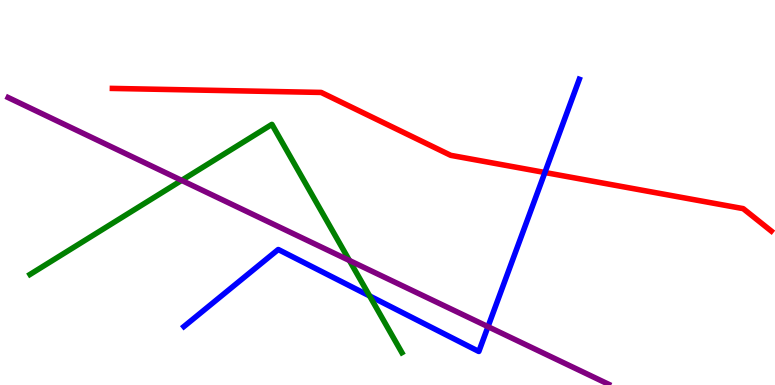[{'lines': ['blue', 'red'], 'intersections': [{'x': 7.03, 'y': 5.52}]}, {'lines': ['green', 'red'], 'intersections': []}, {'lines': ['purple', 'red'], 'intersections': []}, {'lines': ['blue', 'green'], 'intersections': [{'x': 4.77, 'y': 2.31}]}, {'lines': ['blue', 'purple'], 'intersections': [{'x': 6.3, 'y': 1.52}]}, {'lines': ['green', 'purple'], 'intersections': [{'x': 2.34, 'y': 5.31}, {'x': 4.51, 'y': 3.23}]}]